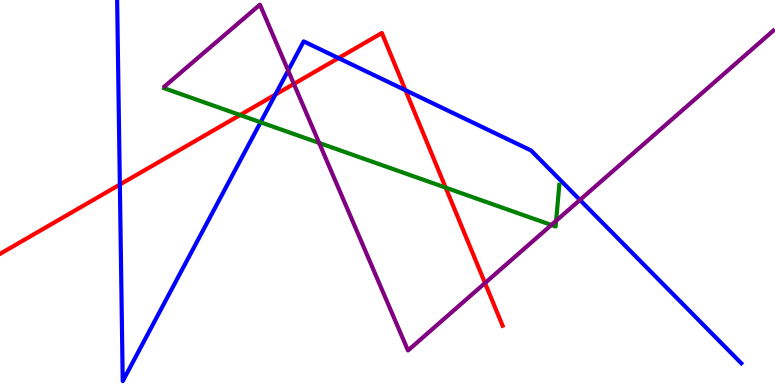[{'lines': ['blue', 'red'], 'intersections': [{'x': 1.55, 'y': 5.21}, {'x': 3.55, 'y': 7.54}, {'x': 4.37, 'y': 8.49}, {'x': 5.23, 'y': 7.66}]}, {'lines': ['green', 'red'], 'intersections': [{'x': 3.1, 'y': 7.01}, {'x': 5.75, 'y': 5.13}]}, {'lines': ['purple', 'red'], 'intersections': [{'x': 3.79, 'y': 7.82}, {'x': 6.26, 'y': 2.65}]}, {'lines': ['blue', 'green'], 'intersections': [{'x': 3.36, 'y': 6.82}]}, {'lines': ['blue', 'purple'], 'intersections': [{'x': 3.72, 'y': 8.17}, {'x': 7.48, 'y': 4.81}]}, {'lines': ['green', 'purple'], 'intersections': [{'x': 4.12, 'y': 6.29}, {'x': 7.11, 'y': 4.16}, {'x': 7.18, 'y': 4.27}]}]